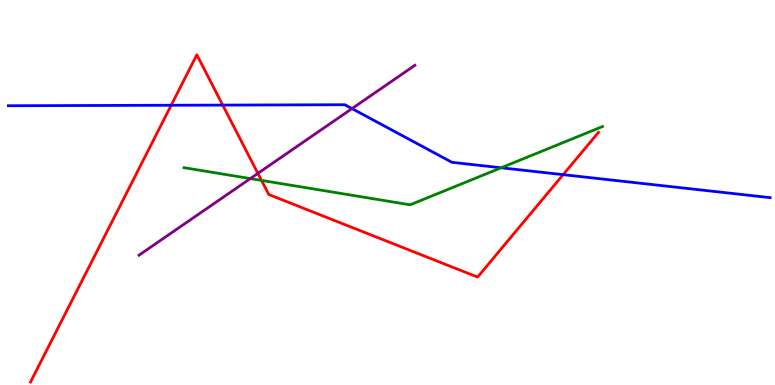[{'lines': ['blue', 'red'], 'intersections': [{'x': 2.21, 'y': 7.27}, {'x': 2.87, 'y': 7.27}, {'x': 7.27, 'y': 5.46}]}, {'lines': ['green', 'red'], 'intersections': [{'x': 3.37, 'y': 5.31}]}, {'lines': ['purple', 'red'], 'intersections': [{'x': 3.33, 'y': 5.5}]}, {'lines': ['blue', 'green'], 'intersections': [{'x': 6.47, 'y': 5.64}]}, {'lines': ['blue', 'purple'], 'intersections': [{'x': 4.54, 'y': 7.18}]}, {'lines': ['green', 'purple'], 'intersections': [{'x': 3.23, 'y': 5.36}]}]